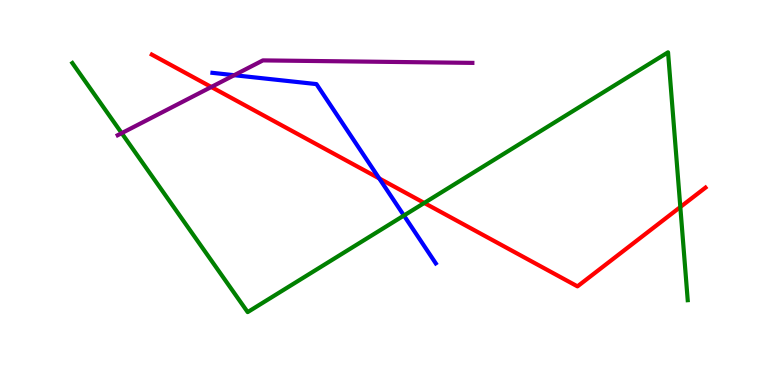[{'lines': ['blue', 'red'], 'intersections': [{'x': 4.89, 'y': 5.37}]}, {'lines': ['green', 'red'], 'intersections': [{'x': 5.47, 'y': 4.73}, {'x': 8.78, 'y': 4.62}]}, {'lines': ['purple', 'red'], 'intersections': [{'x': 2.73, 'y': 7.74}]}, {'lines': ['blue', 'green'], 'intersections': [{'x': 5.21, 'y': 4.4}]}, {'lines': ['blue', 'purple'], 'intersections': [{'x': 3.02, 'y': 8.05}]}, {'lines': ['green', 'purple'], 'intersections': [{'x': 1.57, 'y': 6.54}]}]